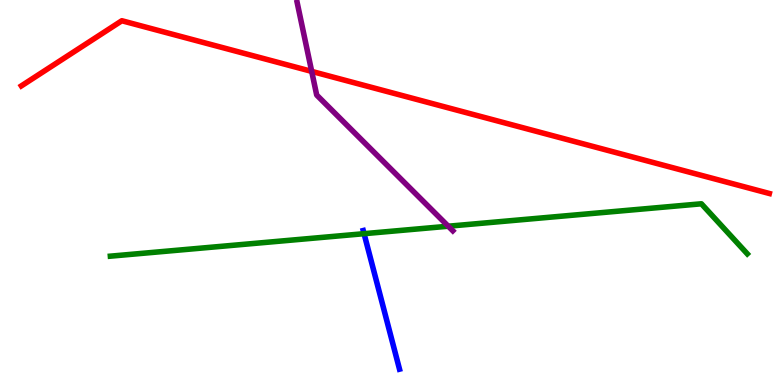[{'lines': ['blue', 'red'], 'intersections': []}, {'lines': ['green', 'red'], 'intersections': []}, {'lines': ['purple', 'red'], 'intersections': [{'x': 4.02, 'y': 8.15}]}, {'lines': ['blue', 'green'], 'intersections': [{'x': 4.7, 'y': 3.93}]}, {'lines': ['blue', 'purple'], 'intersections': []}, {'lines': ['green', 'purple'], 'intersections': [{'x': 5.78, 'y': 4.12}]}]